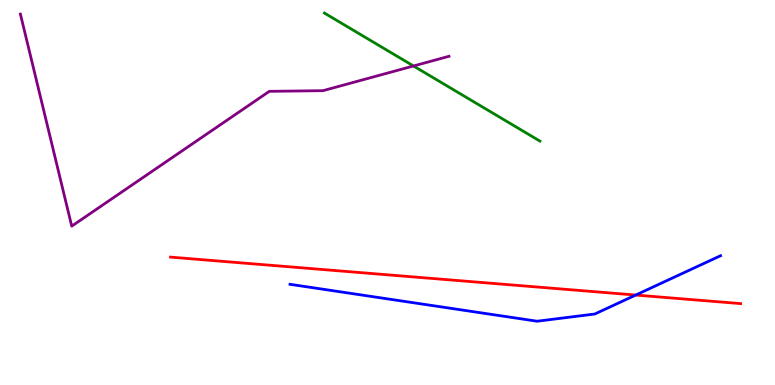[{'lines': ['blue', 'red'], 'intersections': [{'x': 8.2, 'y': 2.34}]}, {'lines': ['green', 'red'], 'intersections': []}, {'lines': ['purple', 'red'], 'intersections': []}, {'lines': ['blue', 'green'], 'intersections': []}, {'lines': ['blue', 'purple'], 'intersections': []}, {'lines': ['green', 'purple'], 'intersections': [{'x': 5.34, 'y': 8.29}]}]